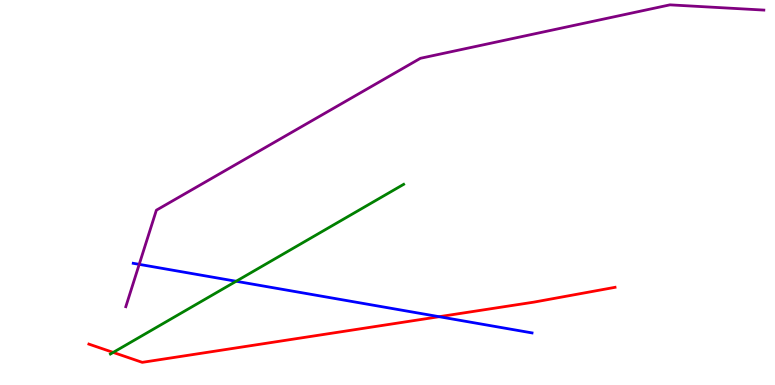[{'lines': ['blue', 'red'], 'intersections': [{'x': 5.67, 'y': 1.77}]}, {'lines': ['green', 'red'], 'intersections': [{'x': 1.46, 'y': 0.846}]}, {'lines': ['purple', 'red'], 'intersections': []}, {'lines': ['blue', 'green'], 'intersections': [{'x': 3.05, 'y': 2.69}]}, {'lines': ['blue', 'purple'], 'intersections': [{'x': 1.8, 'y': 3.13}]}, {'lines': ['green', 'purple'], 'intersections': []}]